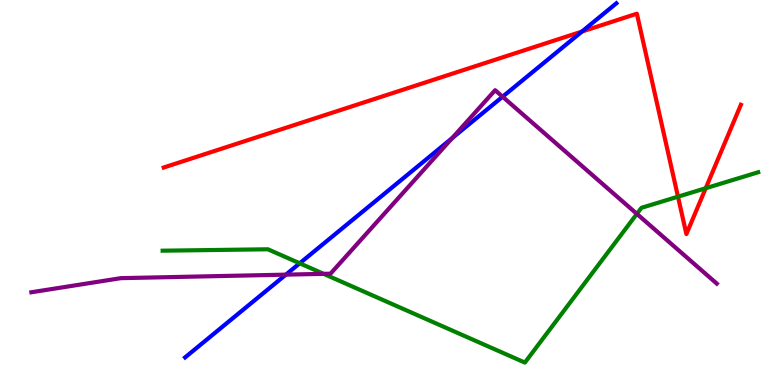[{'lines': ['blue', 'red'], 'intersections': [{'x': 7.51, 'y': 9.18}]}, {'lines': ['green', 'red'], 'intersections': [{'x': 8.75, 'y': 4.89}, {'x': 9.11, 'y': 5.11}]}, {'lines': ['purple', 'red'], 'intersections': []}, {'lines': ['blue', 'green'], 'intersections': [{'x': 3.87, 'y': 3.16}]}, {'lines': ['blue', 'purple'], 'intersections': [{'x': 3.69, 'y': 2.87}, {'x': 5.83, 'y': 6.41}, {'x': 6.49, 'y': 7.49}]}, {'lines': ['green', 'purple'], 'intersections': [{'x': 4.18, 'y': 2.89}, {'x': 8.22, 'y': 4.44}]}]